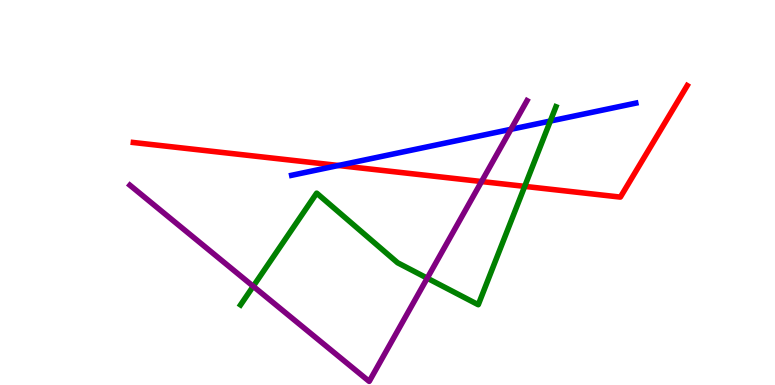[{'lines': ['blue', 'red'], 'intersections': [{'x': 4.37, 'y': 5.7}]}, {'lines': ['green', 'red'], 'intersections': [{'x': 6.77, 'y': 5.16}]}, {'lines': ['purple', 'red'], 'intersections': [{'x': 6.21, 'y': 5.28}]}, {'lines': ['blue', 'green'], 'intersections': [{'x': 7.1, 'y': 6.86}]}, {'lines': ['blue', 'purple'], 'intersections': [{'x': 6.59, 'y': 6.64}]}, {'lines': ['green', 'purple'], 'intersections': [{'x': 3.27, 'y': 2.56}, {'x': 5.51, 'y': 2.77}]}]